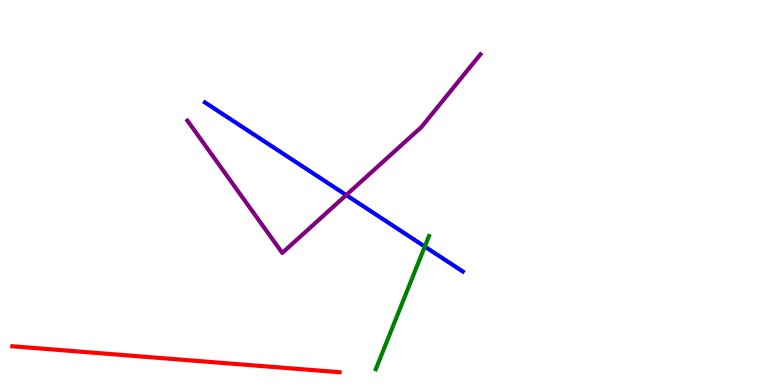[{'lines': ['blue', 'red'], 'intersections': []}, {'lines': ['green', 'red'], 'intersections': []}, {'lines': ['purple', 'red'], 'intersections': []}, {'lines': ['blue', 'green'], 'intersections': [{'x': 5.48, 'y': 3.6}]}, {'lines': ['blue', 'purple'], 'intersections': [{'x': 4.47, 'y': 4.93}]}, {'lines': ['green', 'purple'], 'intersections': []}]